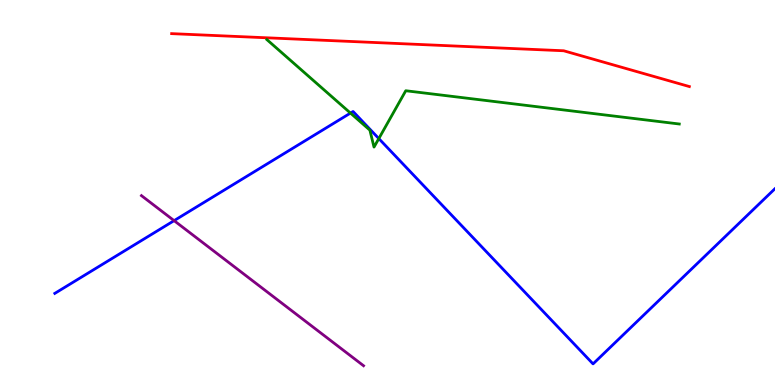[{'lines': ['blue', 'red'], 'intersections': []}, {'lines': ['green', 'red'], 'intersections': []}, {'lines': ['purple', 'red'], 'intersections': []}, {'lines': ['blue', 'green'], 'intersections': [{'x': 4.52, 'y': 7.06}, {'x': 4.89, 'y': 6.4}]}, {'lines': ['blue', 'purple'], 'intersections': [{'x': 2.25, 'y': 4.27}]}, {'lines': ['green', 'purple'], 'intersections': []}]